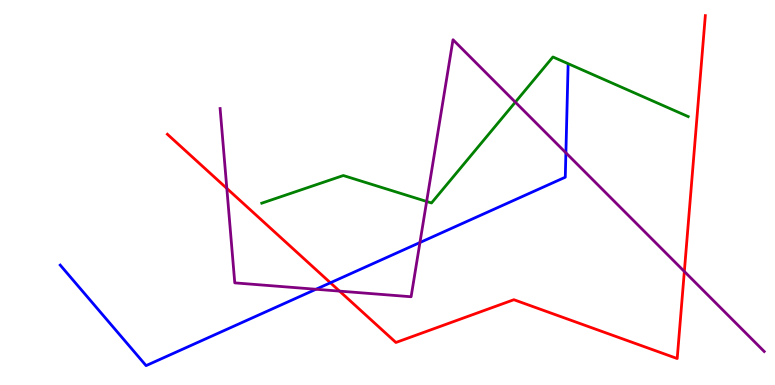[{'lines': ['blue', 'red'], 'intersections': [{'x': 4.26, 'y': 2.66}]}, {'lines': ['green', 'red'], 'intersections': []}, {'lines': ['purple', 'red'], 'intersections': [{'x': 2.93, 'y': 5.11}, {'x': 4.38, 'y': 2.44}, {'x': 8.83, 'y': 2.95}]}, {'lines': ['blue', 'green'], 'intersections': []}, {'lines': ['blue', 'purple'], 'intersections': [{'x': 4.08, 'y': 2.49}, {'x': 5.42, 'y': 3.7}, {'x': 7.3, 'y': 6.03}]}, {'lines': ['green', 'purple'], 'intersections': [{'x': 5.51, 'y': 4.77}, {'x': 6.65, 'y': 7.35}]}]